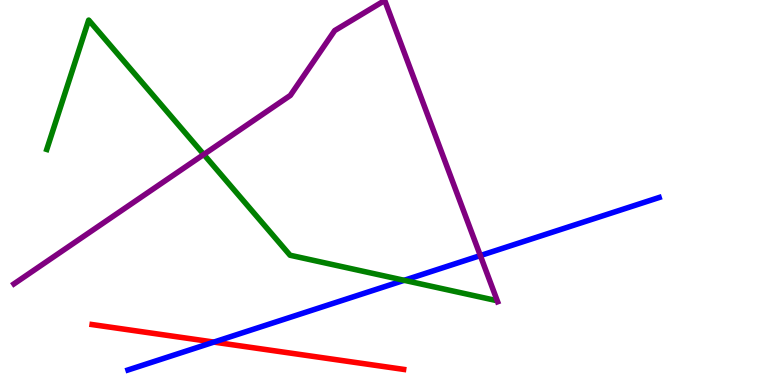[{'lines': ['blue', 'red'], 'intersections': [{'x': 2.76, 'y': 1.11}]}, {'lines': ['green', 'red'], 'intersections': []}, {'lines': ['purple', 'red'], 'intersections': []}, {'lines': ['blue', 'green'], 'intersections': [{'x': 5.22, 'y': 2.72}]}, {'lines': ['blue', 'purple'], 'intersections': [{'x': 6.2, 'y': 3.36}]}, {'lines': ['green', 'purple'], 'intersections': [{'x': 2.63, 'y': 5.99}]}]